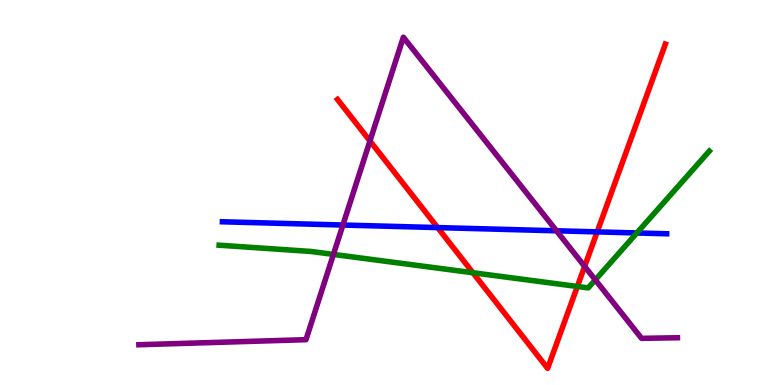[{'lines': ['blue', 'red'], 'intersections': [{'x': 5.65, 'y': 4.09}, {'x': 7.71, 'y': 3.98}]}, {'lines': ['green', 'red'], 'intersections': [{'x': 6.1, 'y': 2.92}, {'x': 7.45, 'y': 2.56}]}, {'lines': ['purple', 'red'], 'intersections': [{'x': 4.77, 'y': 6.34}, {'x': 7.54, 'y': 3.08}]}, {'lines': ['blue', 'green'], 'intersections': [{'x': 8.22, 'y': 3.95}]}, {'lines': ['blue', 'purple'], 'intersections': [{'x': 4.42, 'y': 4.16}, {'x': 7.18, 'y': 4.01}]}, {'lines': ['green', 'purple'], 'intersections': [{'x': 4.3, 'y': 3.39}, {'x': 7.68, 'y': 2.73}]}]